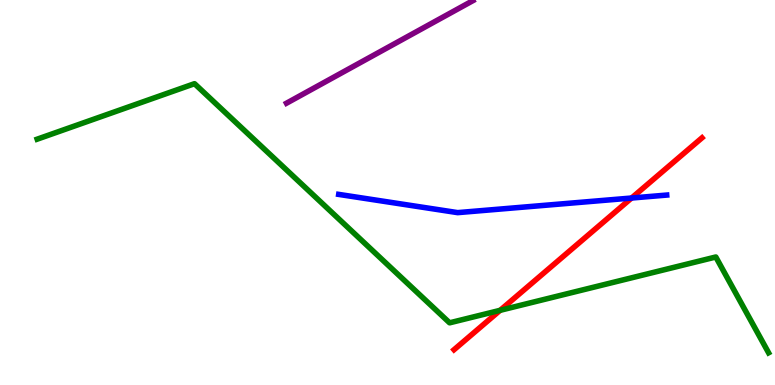[{'lines': ['blue', 'red'], 'intersections': [{'x': 8.15, 'y': 4.86}]}, {'lines': ['green', 'red'], 'intersections': [{'x': 6.45, 'y': 1.94}]}, {'lines': ['purple', 'red'], 'intersections': []}, {'lines': ['blue', 'green'], 'intersections': []}, {'lines': ['blue', 'purple'], 'intersections': []}, {'lines': ['green', 'purple'], 'intersections': []}]